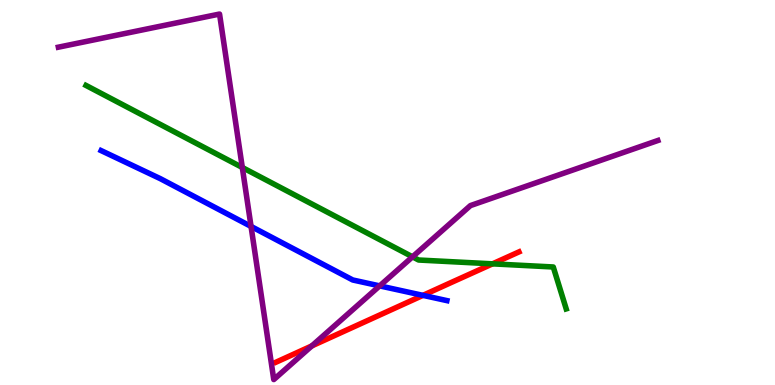[{'lines': ['blue', 'red'], 'intersections': [{'x': 5.46, 'y': 2.33}]}, {'lines': ['green', 'red'], 'intersections': [{'x': 6.36, 'y': 3.15}]}, {'lines': ['purple', 'red'], 'intersections': [{'x': 4.02, 'y': 1.02}]}, {'lines': ['blue', 'green'], 'intersections': []}, {'lines': ['blue', 'purple'], 'intersections': [{'x': 3.24, 'y': 4.12}, {'x': 4.9, 'y': 2.57}]}, {'lines': ['green', 'purple'], 'intersections': [{'x': 3.13, 'y': 5.65}, {'x': 5.32, 'y': 3.33}]}]